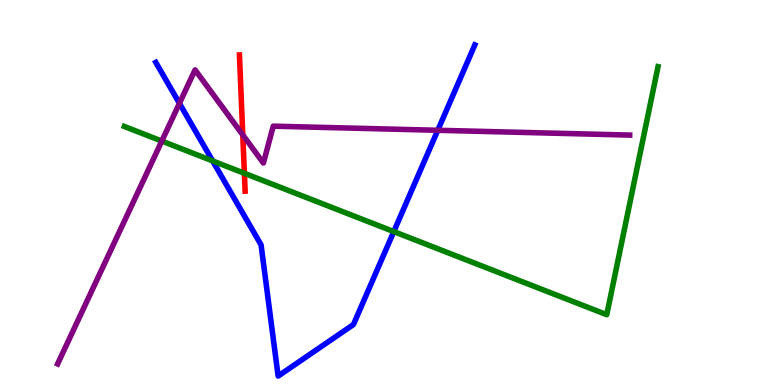[{'lines': ['blue', 'red'], 'intersections': []}, {'lines': ['green', 'red'], 'intersections': [{'x': 3.15, 'y': 5.5}]}, {'lines': ['purple', 'red'], 'intersections': [{'x': 3.13, 'y': 6.5}]}, {'lines': ['blue', 'green'], 'intersections': [{'x': 2.74, 'y': 5.82}, {'x': 5.08, 'y': 3.98}]}, {'lines': ['blue', 'purple'], 'intersections': [{'x': 2.32, 'y': 7.32}, {'x': 5.65, 'y': 6.62}]}, {'lines': ['green', 'purple'], 'intersections': [{'x': 2.09, 'y': 6.34}]}]